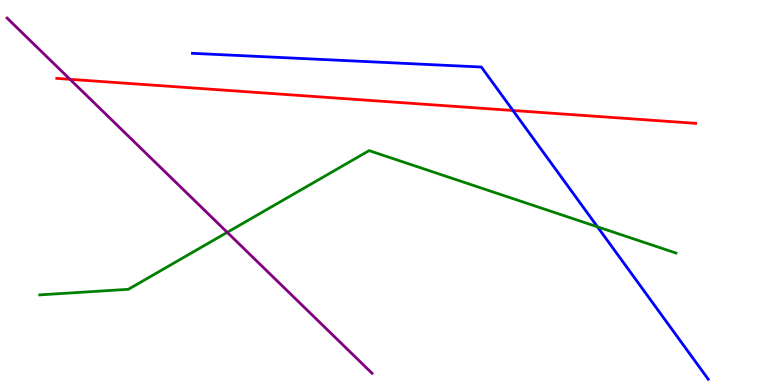[{'lines': ['blue', 'red'], 'intersections': [{'x': 6.62, 'y': 7.13}]}, {'lines': ['green', 'red'], 'intersections': []}, {'lines': ['purple', 'red'], 'intersections': [{'x': 0.903, 'y': 7.94}]}, {'lines': ['blue', 'green'], 'intersections': [{'x': 7.71, 'y': 4.11}]}, {'lines': ['blue', 'purple'], 'intersections': []}, {'lines': ['green', 'purple'], 'intersections': [{'x': 2.93, 'y': 3.97}]}]